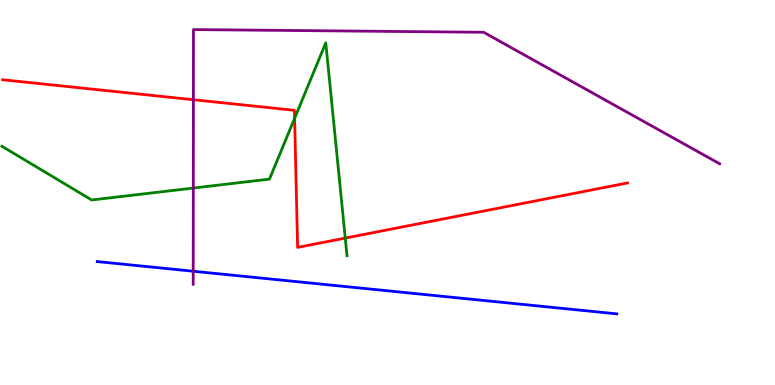[{'lines': ['blue', 'red'], 'intersections': []}, {'lines': ['green', 'red'], 'intersections': [{'x': 3.8, 'y': 6.93}, {'x': 4.45, 'y': 3.82}]}, {'lines': ['purple', 'red'], 'intersections': [{'x': 2.5, 'y': 7.41}]}, {'lines': ['blue', 'green'], 'intersections': []}, {'lines': ['blue', 'purple'], 'intersections': [{'x': 2.49, 'y': 2.95}]}, {'lines': ['green', 'purple'], 'intersections': [{'x': 2.49, 'y': 5.12}]}]